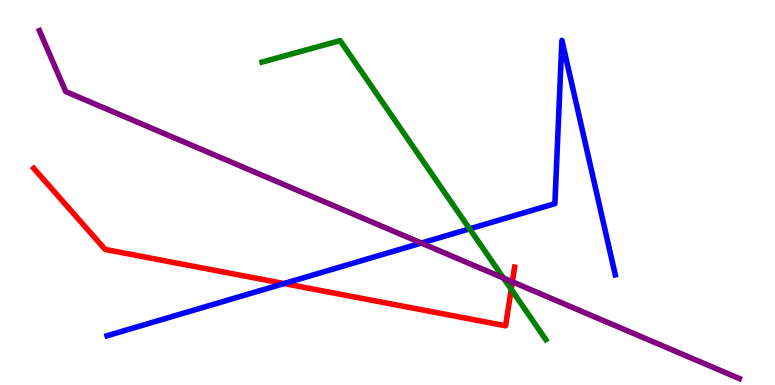[{'lines': ['blue', 'red'], 'intersections': [{'x': 3.67, 'y': 2.64}]}, {'lines': ['green', 'red'], 'intersections': [{'x': 6.6, 'y': 2.49}]}, {'lines': ['purple', 'red'], 'intersections': [{'x': 6.61, 'y': 2.68}]}, {'lines': ['blue', 'green'], 'intersections': [{'x': 6.06, 'y': 4.06}]}, {'lines': ['blue', 'purple'], 'intersections': [{'x': 5.44, 'y': 3.69}]}, {'lines': ['green', 'purple'], 'intersections': [{'x': 6.5, 'y': 2.78}]}]